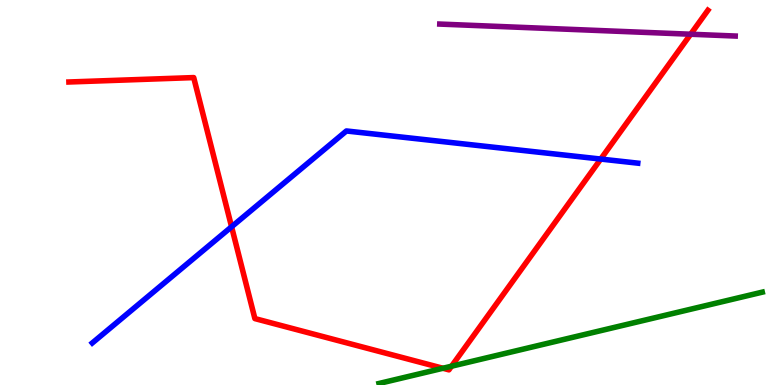[{'lines': ['blue', 'red'], 'intersections': [{'x': 2.99, 'y': 4.11}, {'x': 7.75, 'y': 5.87}]}, {'lines': ['green', 'red'], 'intersections': [{'x': 5.72, 'y': 0.435}, {'x': 5.83, 'y': 0.488}]}, {'lines': ['purple', 'red'], 'intersections': [{'x': 8.91, 'y': 9.11}]}, {'lines': ['blue', 'green'], 'intersections': []}, {'lines': ['blue', 'purple'], 'intersections': []}, {'lines': ['green', 'purple'], 'intersections': []}]